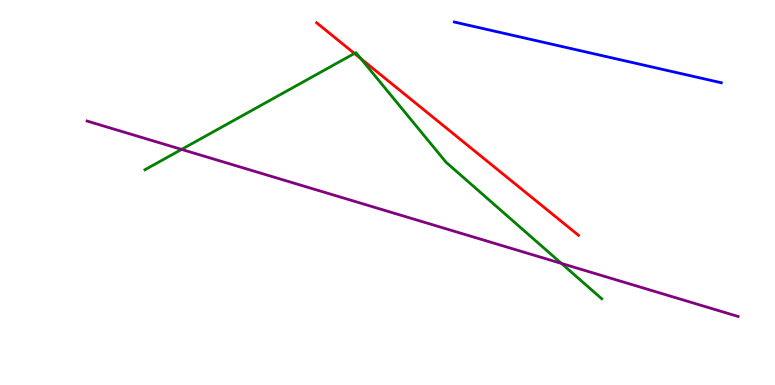[{'lines': ['blue', 'red'], 'intersections': []}, {'lines': ['green', 'red'], 'intersections': [{'x': 4.57, 'y': 8.61}, {'x': 4.66, 'y': 8.48}]}, {'lines': ['purple', 'red'], 'intersections': []}, {'lines': ['blue', 'green'], 'intersections': []}, {'lines': ['blue', 'purple'], 'intersections': []}, {'lines': ['green', 'purple'], 'intersections': [{'x': 2.34, 'y': 6.12}, {'x': 7.24, 'y': 3.16}]}]